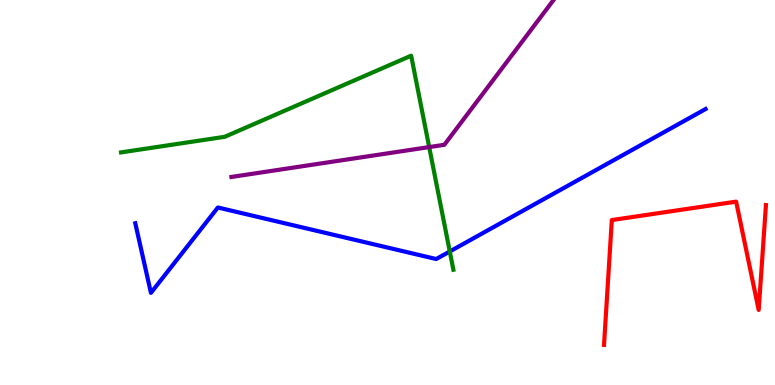[{'lines': ['blue', 'red'], 'intersections': []}, {'lines': ['green', 'red'], 'intersections': []}, {'lines': ['purple', 'red'], 'intersections': []}, {'lines': ['blue', 'green'], 'intersections': [{'x': 5.8, 'y': 3.47}]}, {'lines': ['blue', 'purple'], 'intersections': []}, {'lines': ['green', 'purple'], 'intersections': [{'x': 5.54, 'y': 6.18}]}]